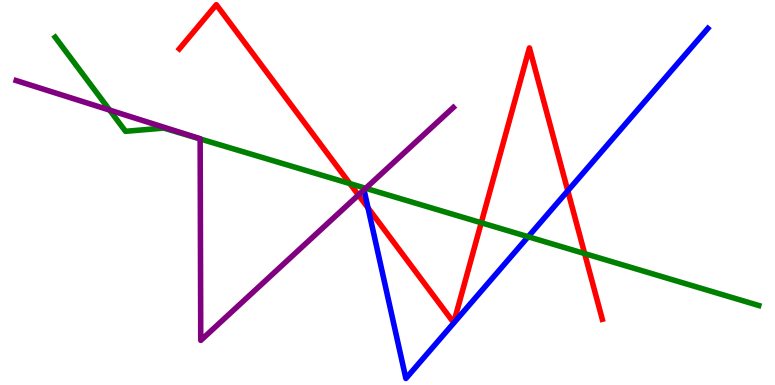[{'lines': ['blue', 'red'], 'intersections': [{'x': 4.75, 'y': 4.6}, {'x': 7.33, 'y': 5.04}]}, {'lines': ['green', 'red'], 'intersections': [{'x': 4.51, 'y': 5.23}, {'x': 6.21, 'y': 4.21}, {'x': 7.54, 'y': 3.41}]}, {'lines': ['purple', 'red'], 'intersections': [{'x': 4.62, 'y': 4.93}]}, {'lines': ['blue', 'green'], 'intersections': [{'x': 6.81, 'y': 3.85}]}, {'lines': ['blue', 'purple'], 'intersections': []}, {'lines': ['green', 'purple'], 'intersections': [{'x': 1.42, 'y': 7.14}, {'x': 2.58, 'y': 6.39}, {'x': 4.72, 'y': 5.11}]}]